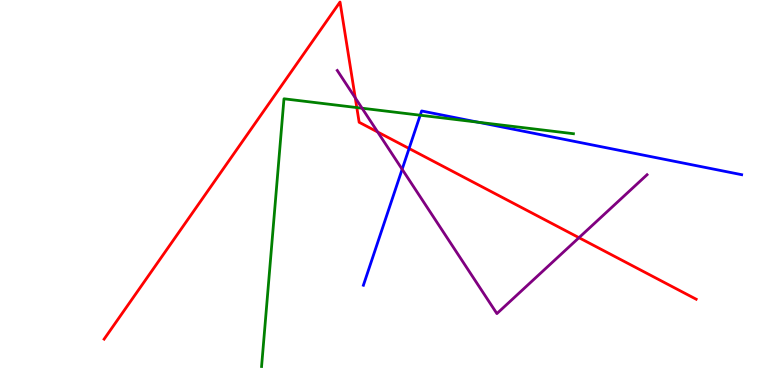[{'lines': ['blue', 'red'], 'intersections': [{'x': 5.28, 'y': 6.14}]}, {'lines': ['green', 'red'], 'intersections': [{'x': 4.6, 'y': 7.21}]}, {'lines': ['purple', 'red'], 'intersections': [{'x': 4.58, 'y': 7.46}, {'x': 4.87, 'y': 6.57}, {'x': 7.47, 'y': 3.83}]}, {'lines': ['blue', 'green'], 'intersections': [{'x': 5.42, 'y': 7.01}, {'x': 6.17, 'y': 6.83}]}, {'lines': ['blue', 'purple'], 'intersections': [{'x': 5.19, 'y': 5.6}]}, {'lines': ['green', 'purple'], 'intersections': [{'x': 4.67, 'y': 7.19}]}]